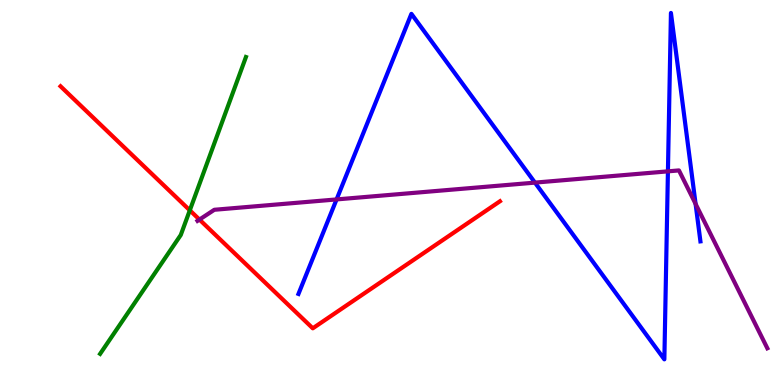[{'lines': ['blue', 'red'], 'intersections': []}, {'lines': ['green', 'red'], 'intersections': [{'x': 2.45, 'y': 4.54}]}, {'lines': ['purple', 'red'], 'intersections': [{'x': 2.57, 'y': 4.3}]}, {'lines': ['blue', 'green'], 'intersections': []}, {'lines': ['blue', 'purple'], 'intersections': [{'x': 4.34, 'y': 4.82}, {'x': 6.9, 'y': 5.26}, {'x': 8.62, 'y': 5.55}, {'x': 8.98, 'y': 4.7}]}, {'lines': ['green', 'purple'], 'intersections': []}]